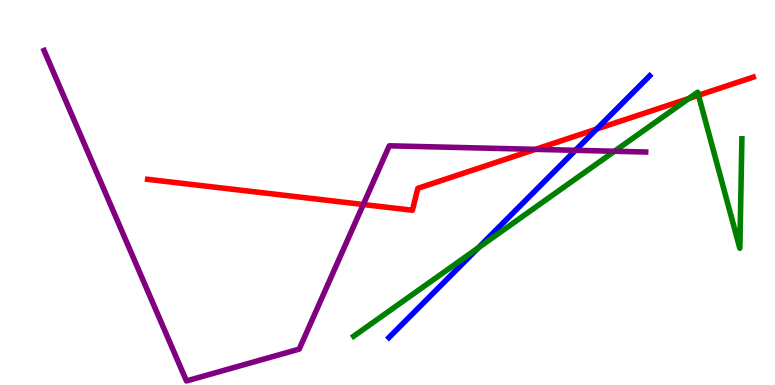[{'lines': ['blue', 'red'], 'intersections': [{'x': 7.7, 'y': 6.65}]}, {'lines': ['green', 'red'], 'intersections': [{'x': 8.89, 'y': 7.44}, {'x': 9.01, 'y': 7.53}]}, {'lines': ['purple', 'red'], 'intersections': [{'x': 4.69, 'y': 4.69}, {'x': 6.91, 'y': 6.12}]}, {'lines': ['blue', 'green'], 'intersections': [{'x': 6.17, 'y': 3.56}]}, {'lines': ['blue', 'purple'], 'intersections': [{'x': 7.43, 'y': 6.1}]}, {'lines': ['green', 'purple'], 'intersections': [{'x': 7.93, 'y': 6.07}]}]